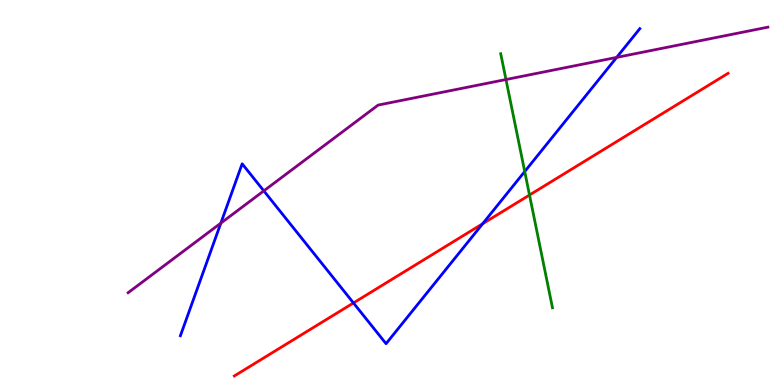[{'lines': ['blue', 'red'], 'intersections': [{'x': 4.56, 'y': 2.13}, {'x': 6.23, 'y': 4.19}]}, {'lines': ['green', 'red'], 'intersections': [{'x': 6.83, 'y': 4.93}]}, {'lines': ['purple', 'red'], 'intersections': []}, {'lines': ['blue', 'green'], 'intersections': [{'x': 6.77, 'y': 5.54}]}, {'lines': ['blue', 'purple'], 'intersections': [{'x': 2.85, 'y': 4.2}, {'x': 3.4, 'y': 5.04}, {'x': 7.96, 'y': 8.51}]}, {'lines': ['green', 'purple'], 'intersections': [{'x': 6.53, 'y': 7.93}]}]